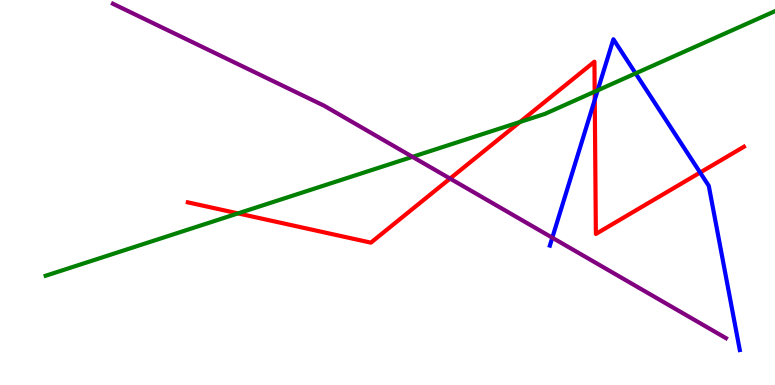[{'lines': ['blue', 'red'], 'intersections': [{'x': 7.67, 'y': 7.41}, {'x': 9.03, 'y': 5.52}]}, {'lines': ['green', 'red'], 'intersections': [{'x': 3.07, 'y': 4.46}, {'x': 6.71, 'y': 6.83}, {'x': 7.67, 'y': 7.62}]}, {'lines': ['purple', 'red'], 'intersections': [{'x': 5.81, 'y': 5.36}]}, {'lines': ['blue', 'green'], 'intersections': [{'x': 7.71, 'y': 7.65}, {'x': 8.2, 'y': 8.09}]}, {'lines': ['blue', 'purple'], 'intersections': [{'x': 7.13, 'y': 3.83}]}, {'lines': ['green', 'purple'], 'intersections': [{'x': 5.32, 'y': 5.93}]}]